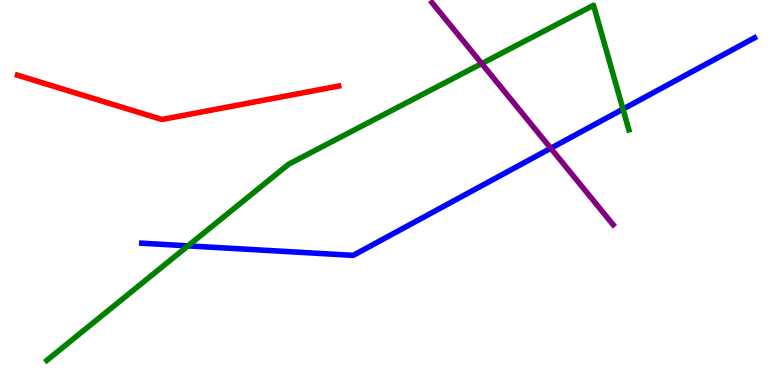[{'lines': ['blue', 'red'], 'intersections': []}, {'lines': ['green', 'red'], 'intersections': []}, {'lines': ['purple', 'red'], 'intersections': []}, {'lines': ['blue', 'green'], 'intersections': [{'x': 2.43, 'y': 3.61}, {'x': 8.04, 'y': 7.17}]}, {'lines': ['blue', 'purple'], 'intersections': [{'x': 7.11, 'y': 6.15}]}, {'lines': ['green', 'purple'], 'intersections': [{'x': 6.22, 'y': 8.35}]}]